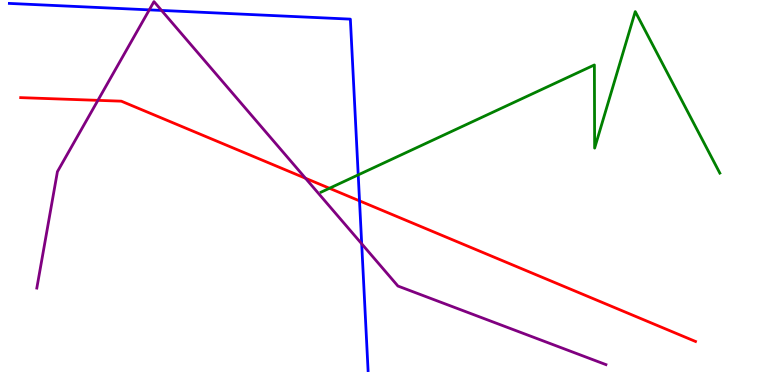[{'lines': ['blue', 'red'], 'intersections': [{'x': 4.64, 'y': 4.78}]}, {'lines': ['green', 'red'], 'intersections': [{'x': 4.25, 'y': 5.11}]}, {'lines': ['purple', 'red'], 'intersections': [{'x': 1.26, 'y': 7.39}, {'x': 3.94, 'y': 5.37}]}, {'lines': ['blue', 'green'], 'intersections': [{'x': 4.62, 'y': 5.46}]}, {'lines': ['blue', 'purple'], 'intersections': [{'x': 1.93, 'y': 9.74}, {'x': 2.08, 'y': 9.73}, {'x': 4.67, 'y': 3.67}]}, {'lines': ['green', 'purple'], 'intersections': []}]